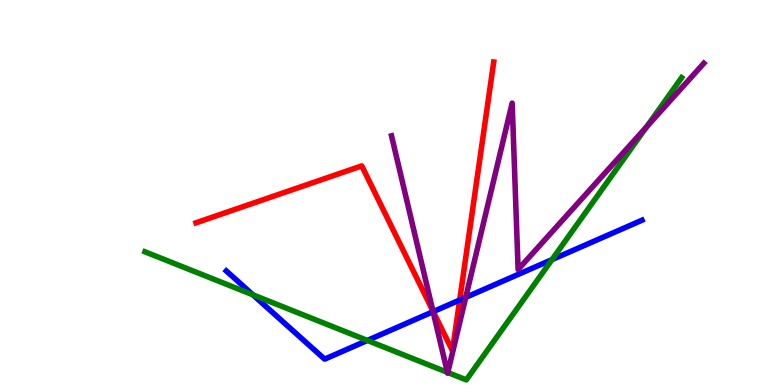[{'lines': ['blue', 'red'], 'intersections': [{'x': 5.59, 'y': 1.91}, {'x': 5.93, 'y': 2.21}]}, {'lines': ['green', 'red'], 'intersections': []}, {'lines': ['purple', 'red'], 'intersections': [{'x': 5.59, 'y': 1.92}]}, {'lines': ['blue', 'green'], 'intersections': [{'x': 3.26, 'y': 2.34}, {'x': 4.74, 'y': 1.16}, {'x': 7.12, 'y': 3.26}]}, {'lines': ['blue', 'purple'], 'intersections': [{'x': 5.59, 'y': 1.9}, {'x': 6.01, 'y': 2.28}]}, {'lines': ['green', 'purple'], 'intersections': [{'x': 5.77, 'y': 0.329}, {'x': 5.78, 'y': 0.325}, {'x': 8.34, 'y': 6.71}]}]